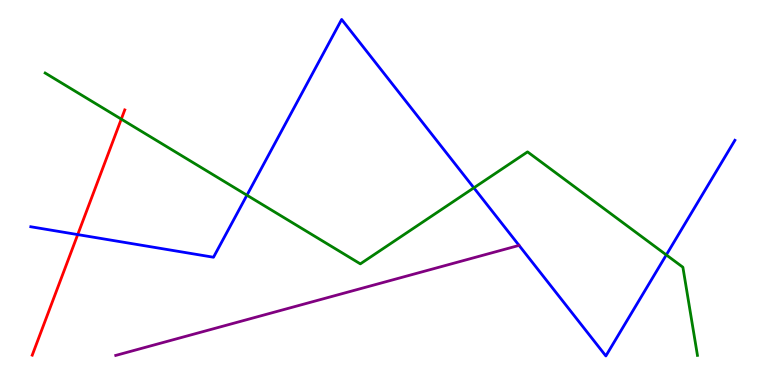[{'lines': ['blue', 'red'], 'intersections': [{'x': 1.0, 'y': 3.91}]}, {'lines': ['green', 'red'], 'intersections': [{'x': 1.56, 'y': 6.91}]}, {'lines': ['purple', 'red'], 'intersections': []}, {'lines': ['blue', 'green'], 'intersections': [{'x': 3.19, 'y': 4.93}, {'x': 6.11, 'y': 5.12}, {'x': 8.6, 'y': 3.38}]}, {'lines': ['blue', 'purple'], 'intersections': []}, {'lines': ['green', 'purple'], 'intersections': []}]